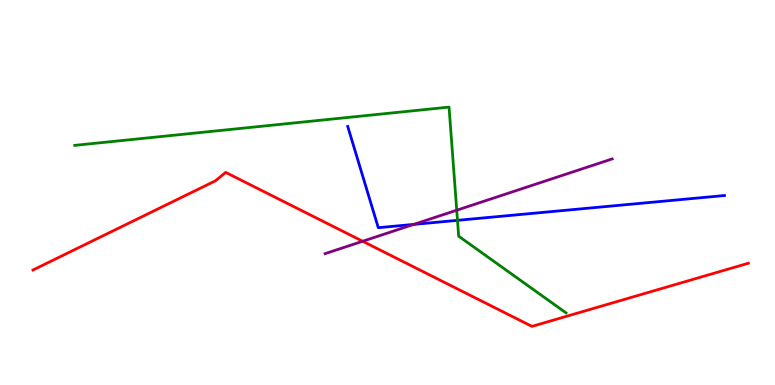[{'lines': ['blue', 'red'], 'intersections': []}, {'lines': ['green', 'red'], 'intersections': []}, {'lines': ['purple', 'red'], 'intersections': [{'x': 4.68, 'y': 3.73}]}, {'lines': ['blue', 'green'], 'intersections': [{'x': 5.9, 'y': 4.28}]}, {'lines': ['blue', 'purple'], 'intersections': [{'x': 5.34, 'y': 4.17}]}, {'lines': ['green', 'purple'], 'intersections': [{'x': 5.89, 'y': 4.54}]}]